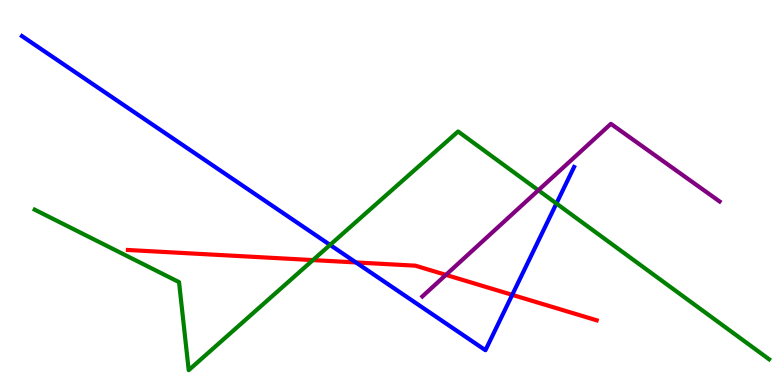[{'lines': ['blue', 'red'], 'intersections': [{'x': 4.59, 'y': 3.18}, {'x': 6.61, 'y': 2.34}]}, {'lines': ['green', 'red'], 'intersections': [{'x': 4.04, 'y': 3.24}]}, {'lines': ['purple', 'red'], 'intersections': [{'x': 5.75, 'y': 2.86}]}, {'lines': ['blue', 'green'], 'intersections': [{'x': 4.26, 'y': 3.64}, {'x': 7.18, 'y': 4.71}]}, {'lines': ['blue', 'purple'], 'intersections': []}, {'lines': ['green', 'purple'], 'intersections': [{'x': 6.95, 'y': 5.06}]}]